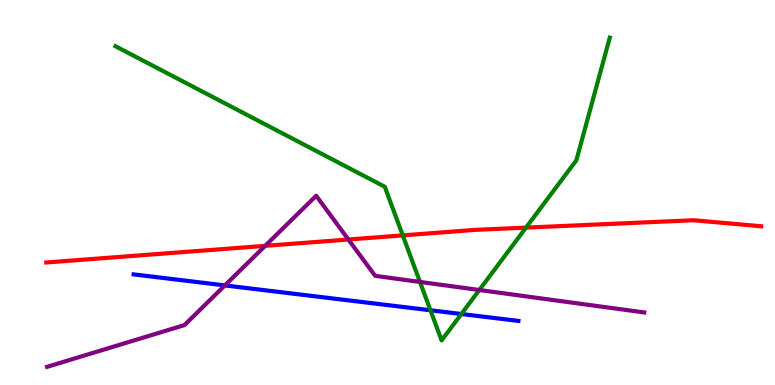[{'lines': ['blue', 'red'], 'intersections': []}, {'lines': ['green', 'red'], 'intersections': [{'x': 5.2, 'y': 3.89}, {'x': 6.79, 'y': 4.09}]}, {'lines': ['purple', 'red'], 'intersections': [{'x': 3.42, 'y': 3.61}, {'x': 4.5, 'y': 3.78}]}, {'lines': ['blue', 'green'], 'intersections': [{'x': 5.55, 'y': 1.94}, {'x': 5.95, 'y': 1.84}]}, {'lines': ['blue', 'purple'], 'intersections': [{'x': 2.9, 'y': 2.59}]}, {'lines': ['green', 'purple'], 'intersections': [{'x': 5.42, 'y': 2.68}, {'x': 6.18, 'y': 2.47}]}]